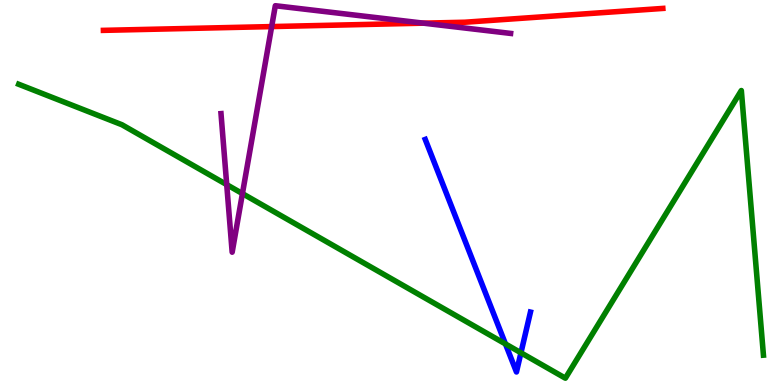[{'lines': ['blue', 'red'], 'intersections': []}, {'lines': ['green', 'red'], 'intersections': []}, {'lines': ['purple', 'red'], 'intersections': [{'x': 3.51, 'y': 9.31}, {'x': 5.46, 'y': 9.4}]}, {'lines': ['blue', 'green'], 'intersections': [{'x': 6.52, 'y': 1.07}, {'x': 6.72, 'y': 0.837}]}, {'lines': ['blue', 'purple'], 'intersections': []}, {'lines': ['green', 'purple'], 'intersections': [{'x': 2.93, 'y': 5.2}, {'x': 3.13, 'y': 4.97}]}]